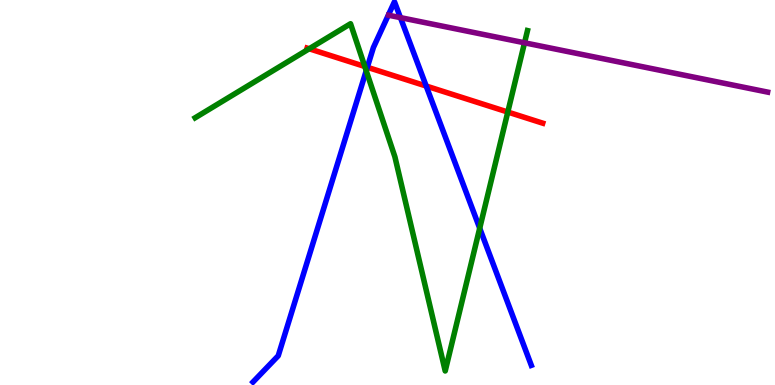[{'lines': ['blue', 'red'], 'intersections': [{'x': 4.74, 'y': 8.25}, {'x': 5.5, 'y': 7.77}]}, {'lines': ['green', 'red'], 'intersections': [{'x': 3.99, 'y': 8.73}, {'x': 4.71, 'y': 8.27}, {'x': 6.55, 'y': 7.09}]}, {'lines': ['purple', 'red'], 'intersections': []}, {'lines': ['blue', 'green'], 'intersections': [{'x': 4.73, 'y': 8.16}, {'x': 6.19, 'y': 4.07}]}, {'lines': ['blue', 'purple'], 'intersections': [{'x': 5.17, 'y': 9.54}]}, {'lines': ['green', 'purple'], 'intersections': [{'x': 6.77, 'y': 8.89}]}]